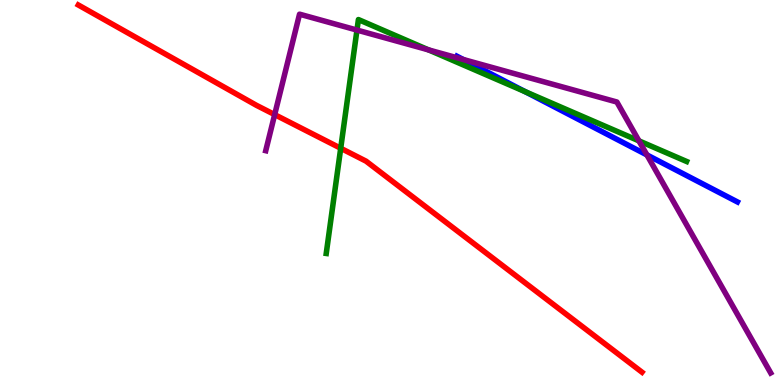[{'lines': ['blue', 'red'], 'intersections': []}, {'lines': ['green', 'red'], 'intersections': [{'x': 4.4, 'y': 6.15}]}, {'lines': ['purple', 'red'], 'intersections': [{'x': 3.54, 'y': 7.02}]}, {'lines': ['blue', 'green'], 'intersections': [{'x': 6.78, 'y': 7.62}]}, {'lines': ['blue', 'purple'], 'intersections': [{'x': 5.98, 'y': 8.46}, {'x': 8.35, 'y': 5.98}]}, {'lines': ['green', 'purple'], 'intersections': [{'x': 4.61, 'y': 9.22}, {'x': 5.53, 'y': 8.7}, {'x': 8.24, 'y': 6.34}]}]